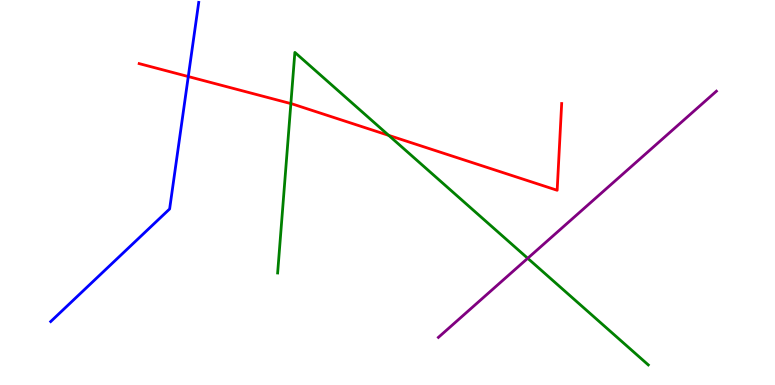[{'lines': ['blue', 'red'], 'intersections': [{'x': 2.43, 'y': 8.01}]}, {'lines': ['green', 'red'], 'intersections': [{'x': 3.75, 'y': 7.31}, {'x': 5.02, 'y': 6.48}]}, {'lines': ['purple', 'red'], 'intersections': []}, {'lines': ['blue', 'green'], 'intersections': []}, {'lines': ['blue', 'purple'], 'intersections': []}, {'lines': ['green', 'purple'], 'intersections': [{'x': 6.81, 'y': 3.29}]}]